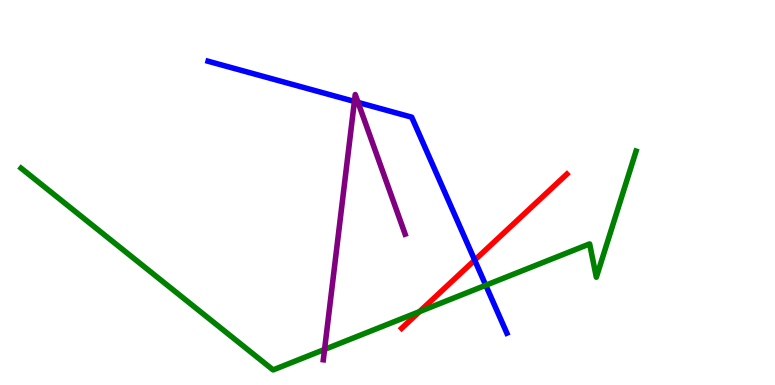[{'lines': ['blue', 'red'], 'intersections': [{'x': 6.13, 'y': 3.24}]}, {'lines': ['green', 'red'], 'intersections': [{'x': 5.41, 'y': 1.91}]}, {'lines': ['purple', 'red'], 'intersections': []}, {'lines': ['blue', 'green'], 'intersections': [{'x': 6.27, 'y': 2.59}]}, {'lines': ['blue', 'purple'], 'intersections': [{'x': 4.57, 'y': 7.37}, {'x': 4.62, 'y': 7.34}]}, {'lines': ['green', 'purple'], 'intersections': [{'x': 4.19, 'y': 0.924}]}]